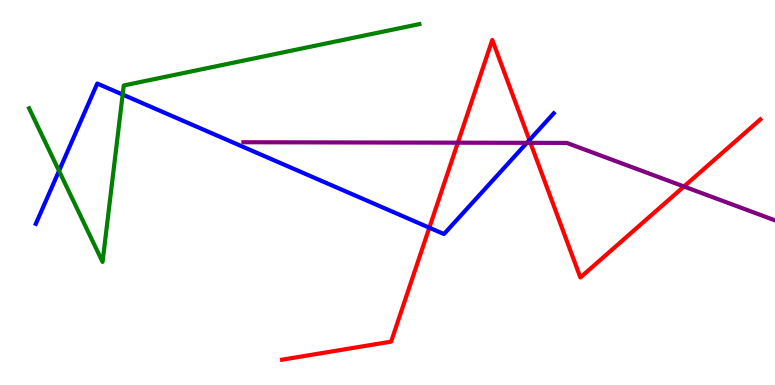[{'lines': ['blue', 'red'], 'intersections': [{'x': 5.54, 'y': 4.09}, {'x': 6.83, 'y': 6.36}]}, {'lines': ['green', 'red'], 'intersections': []}, {'lines': ['purple', 'red'], 'intersections': [{'x': 5.91, 'y': 6.29}, {'x': 6.84, 'y': 6.29}, {'x': 8.83, 'y': 5.16}]}, {'lines': ['blue', 'green'], 'intersections': [{'x': 0.762, 'y': 5.56}, {'x': 1.58, 'y': 7.54}]}, {'lines': ['blue', 'purple'], 'intersections': [{'x': 6.8, 'y': 6.29}]}, {'lines': ['green', 'purple'], 'intersections': []}]